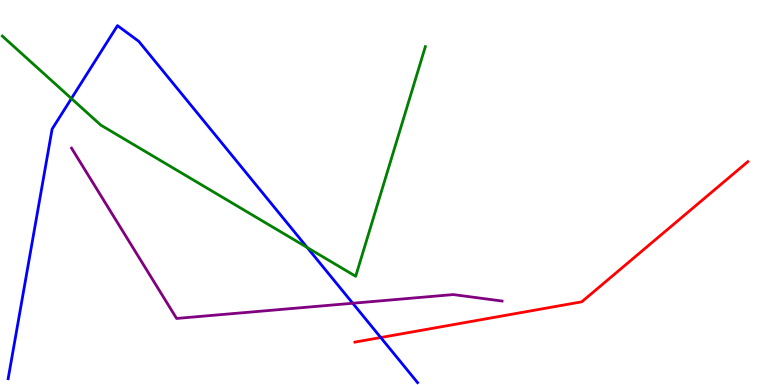[{'lines': ['blue', 'red'], 'intersections': [{'x': 4.91, 'y': 1.23}]}, {'lines': ['green', 'red'], 'intersections': []}, {'lines': ['purple', 'red'], 'intersections': []}, {'lines': ['blue', 'green'], 'intersections': [{'x': 0.921, 'y': 7.44}, {'x': 3.96, 'y': 3.57}]}, {'lines': ['blue', 'purple'], 'intersections': [{'x': 4.55, 'y': 2.12}]}, {'lines': ['green', 'purple'], 'intersections': []}]